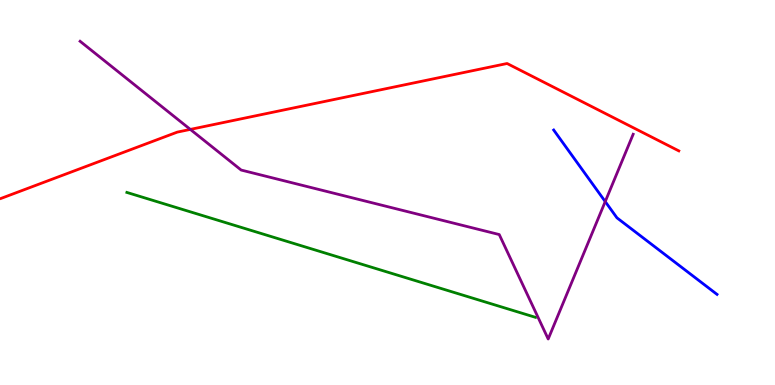[{'lines': ['blue', 'red'], 'intersections': []}, {'lines': ['green', 'red'], 'intersections': []}, {'lines': ['purple', 'red'], 'intersections': [{'x': 2.46, 'y': 6.64}]}, {'lines': ['blue', 'green'], 'intersections': []}, {'lines': ['blue', 'purple'], 'intersections': [{'x': 7.81, 'y': 4.76}]}, {'lines': ['green', 'purple'], 'intersections': []}]